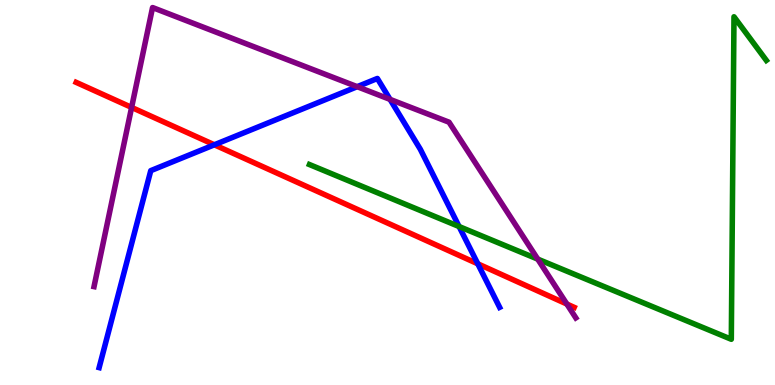[{'lines': ['blue', 'red'], 'intersections': [{'x': 2.77, 'y': 6.24}, {'x': 6.17, 'y': 3.15}]}, {'lines': ['green', 'red'], 'intersections': []}, {'lines': ['purple', 'red'], 'intersections': [{'x': 1.7, 'y': 7.21}, {'x': 7.31, 'y': 2.1}]}, {'lines': ['blue', 'green'], 'intersections': [{'x': 5.92, 'y': 4.12}]}, {'lines': ['blue', 'purple'], 'intersections': [{'x': 4.61, 'y': 7.75}, {'x': 5.03, 'y': 7.42}]}, {'lines': ['green', 'purple'], 'intersections': [{'x': 6.94, 'y': 3.27}]}]